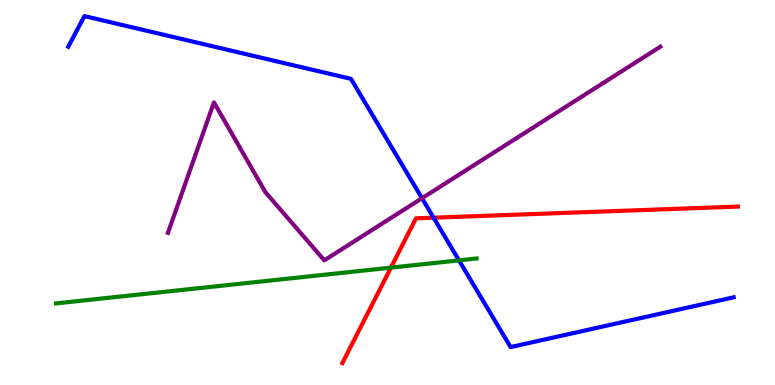[{'lines': ['blue', 'red'], 'intersections': [{'x': 5.59, 'y': 4.35}]}, {'lines': ['green', 'red'], 'intersections': [{'x': 5.04, 'y': 3.05}]}, {'lines': ['purple', 'red'], 'intersections': []}, {'lines': ['blue', 'green'], 'intersections': [{'x': 5.92, 'y': 3.24}]}, {'lines': ['blue', 'purple'], 'intersections': [{'x': 5.45, 'y': 4.85}]}, {'lines': ['green', 'purple'], 'intersections': []}]